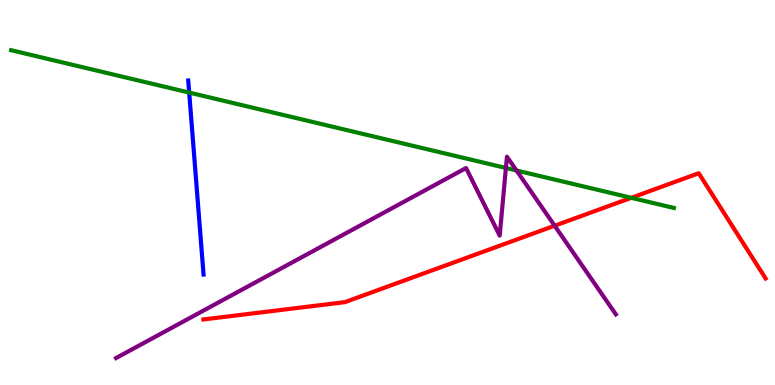[{'lines': ['blue', 'red'], 'intersections': []}, {'lines': ['green', 'red'], 'intersections': [{'x': 8.15, 'y': 4.86}]}, {'lines': ['purple', 'red'], 'intersections': [{'x': 7.16, 'y': 4.14}]}, {'lines': ['blue', 'green'], 'intersections': [{'x': 2.44, 'y': 7.6}]}, {'lines': ['blue', 'purple'], 'intersections': []}, {'lines': ['green', 'purple'], 'intersections': [{'x': 6.53, 'y': 5.64}, {'x': 6.66, 'y': 5.57}]}]